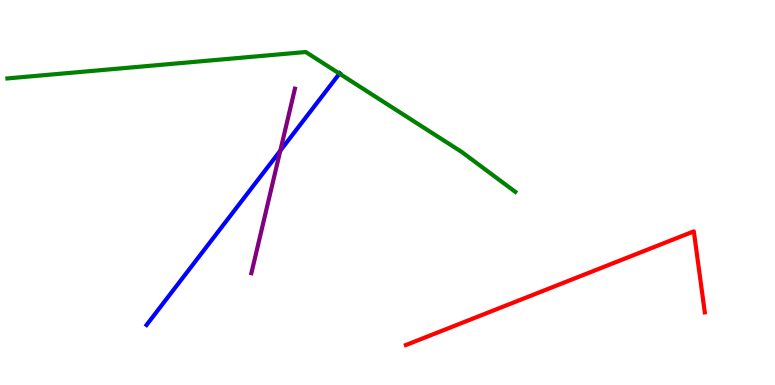[{'lines': ['blue', 'red'], 'intersections': []}, {'lines': ['green', 'red'], 'intersections': []}, {'lines': ['purple', 'red'], 'intersections': []}, {'lines': ['blue', 'green'], 'intersections': [{'x': 4.38, 'y': 8.09}]}, {'lines': ['blue', 'purple'], 'intersections': [{'x': 3.62, 'y': 6.09}]}, {'lines': ['green', 'purple'], 'intersections': []}]